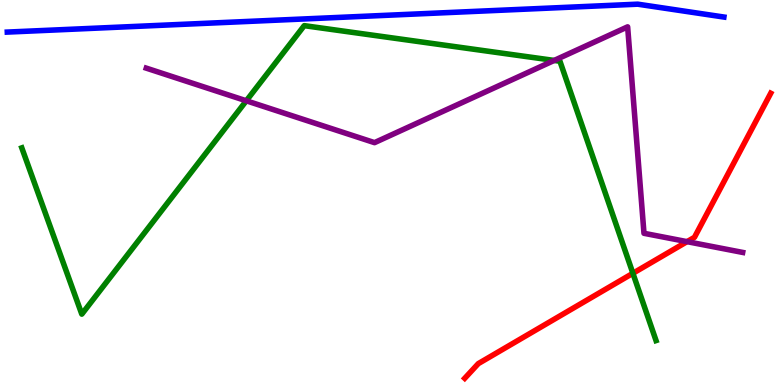[{'lines': ['blue', 'red'], 'intersections': []}, {'lines': ['green', 'red'], 'intersections': [{'x': 8.17, 'y': 2.9}]}, {'lines': ['purple', 'red'], 'intersections': [{'x': 8.87, 'y': 3.72}]}, {'lines': ['blue', 'green'], 'intersections': []}, {'lines': ['blue', 'purple'], 'intersections': []}, {'lines': ['green', 'purple'], 'intersections': [{'x': 3.18, 'y': 7.38}, {'x': 7.15, 'y': 8.43}]}]